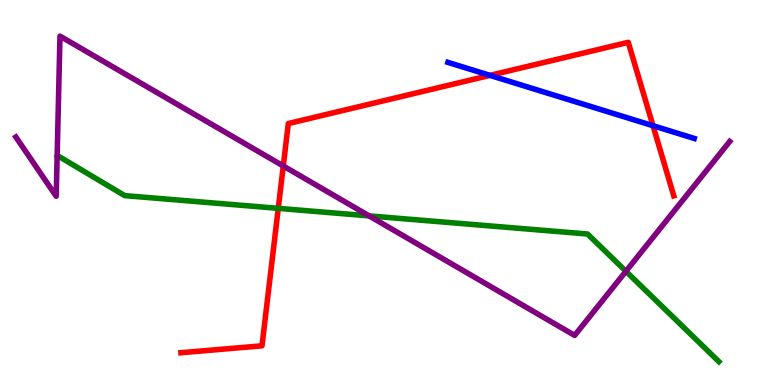[{'lines': ['blue', 'red'], 'intersections': [{'x': 6.32, 'y': 8.04}, {'x': 8.43, 'y': 6.74}]}, {'lines': ['green', 'red'], 'intersections': [{'x': 3.59, 'y': 4.59}]}, {'lines': ['purple', 'red'], 'intersections': [{'x': 3.66, 'y': 5.69}]}, {'lines': ['blue', 'green'], 'intersections': []}, {'lines': ['blue', 'purple'], 'intersections': []}, {'lines': ['green', 'purple'], 'intersections': [{'x': 4.76, 'y': 4.39}, {'x': 8.08, 'y': 2.95}]}]